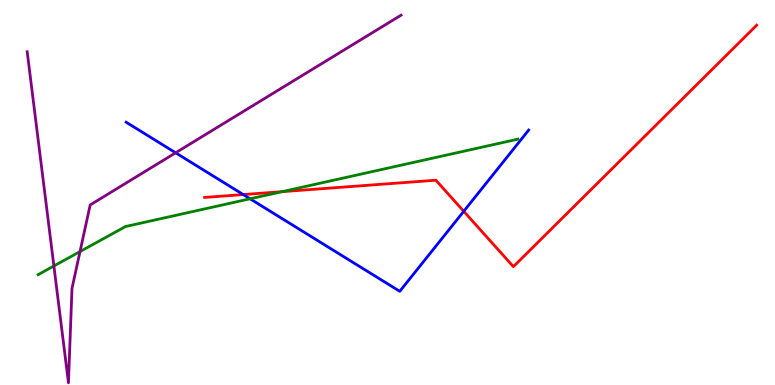[{'lines': ['blue', 'red'], 'intersections': [{'x': 3.14, 'y': 4.95}, {'x': 5.98, 'y': 4.51}]}, {'lines': ['green', 'red'], 'intersections': [{'x': 3.64, 'y': 5.02}]}, {'lines': ['purple', 'red'], 'intersections': []}, {'lines': ['blue', 'green'], 'intersections': [{'x': 3.23, 'y': 4.84}]}, {'lines': ['blue', 'purple'], 'intersections': [{'x': 2.27, 'y': 6.03}]}, {'lines': ['green', 'purple'], 'intersections': [{'x': 0.695, 'y': 3.09}, {'x': 1.03, 'y': 3.47}]}]